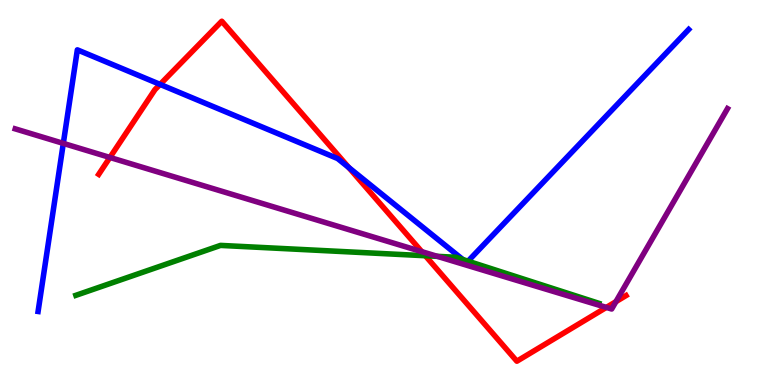[{'lines': ['blue', 'red'], 'intersections': [{'x': 2.07, 'y': 7.81}, {'x': 4.5, 'y': 5.65}]}, {'lines': ['green', 'red'], 'intersections': [{'x': 5.49, 'y': 3.36}]}, {'lines': ['purple', 'red'], 'intersections': [{'x': 1.42, 'y': 5.91}, {'x': 5.44, 'y': 3.46}, {'x': 7.82, 'y': 2.02}, {'x': 7.95, 'y': 2.17}]}, {'lines': ['blue', 'green'], 'intersections': [{'x': 5.97, 'y': 3.26}, {'x': 6.04, 'y': 3.22}]}, {'lines': ['blue', 'purple'], 'intersections': [{'x': 0.817, 'y': 6.28}]}, {'lines': ['green', 'purple'], 'intersections': [{'x': 5.64, 'y': 3.34}]}]